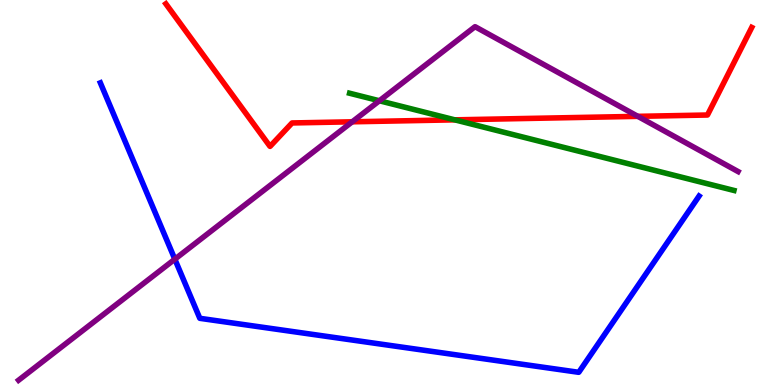[{'lines': ['blue', 'red'], 'intersections': []}, {'lines': ['green', 'red'], 'intersections': [{'x': 5.87, 'y': 6.89}]}, {'lines': ['purple', 'red'], 'intersections': [{'x': 4.54, 'y': 6.84}, {'x': 8.23, 'y': 6.98}]}, {'lines': ['blue', 'green'], 'intersections': []}, {'lines': ['blue', 'purple'], 'intersections': [{'x': 2.26, 'y': 3.27}]}, {'lines': ['green', 'purple'], 'intersections': [{'x': 4.9, 'y': 7.38}]}]